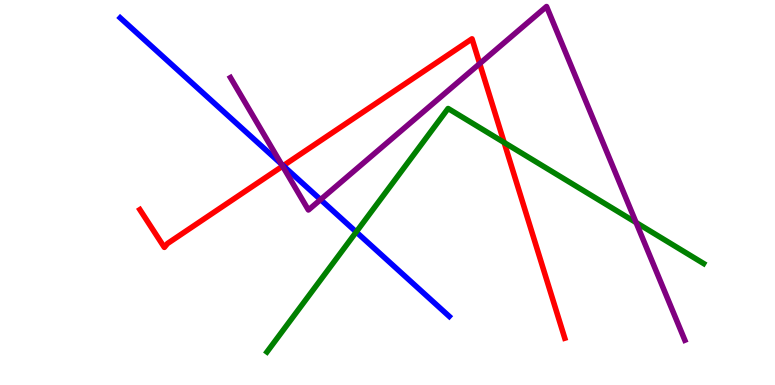[{'lines': ['blue', 'red'], 'intersections': [{'x': 3.65, 'y': 5.7}]}, {'lines': ['green', 'red'], 'intersections': [{'x': 6.51, 'y': 6.3}]}, {'lines': ['purple', 'red'], 'intersections': [{'x': 3.65, 'y': 5.68}, {'x': 6.19, 'y': 8.35}]}, {'lines': ['blue', 'green'], 'intersections': [{'x': 4.6, 'y': 3.97}]}, {'lines': ['blue', 'purple'], 'intersections': [{'x': 3.63, 'y': 5.74}, {'x': 4.14, 'y': 4.82}]}, {'lines': ['green', 'purple'], 'intersections': [{'x': 8.21, 'y': 4.22}]}]